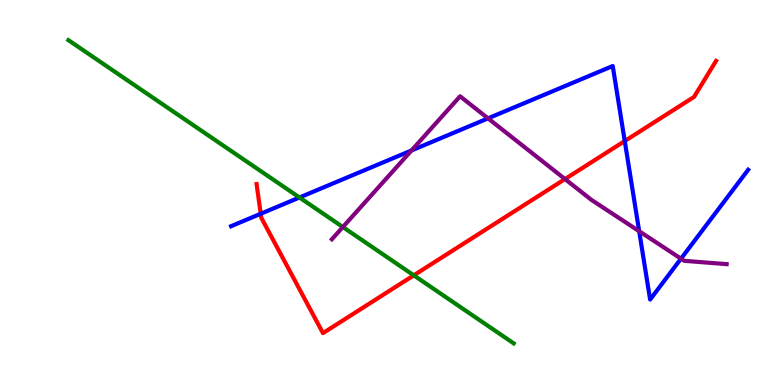[{'lines': ['blue', 'red'], 'intersections': [{'x': 3.36, 'y': 4.45}, {'x': 8.06, 'y': 6.34}]}, {'lines': ['green', 'red'], 'intersections': [{'x': 5.34, 'y': 2.85}]}, {'lines': ['purple', 'red'], 'intersections': [{'x': 7.29, 'y': 5.35}]}, {'lines': ['blue', 'green'], 'intersections': [{'x': 3.86, 'y': 4.87}]}, {'lines': ['blue', 'purple'], 'intersections': [{'x': 5.31, 'y': 6.09}, {'x': 6.3, 'y': 6.93}, {'x': 8.25, 'y': 3.99}, {'x': 8.79, 'y': 3.28}]}, {'lines': ['green', 'purple'], 'intersections': [{'x': 4.42, 'y': 4.1}]}]